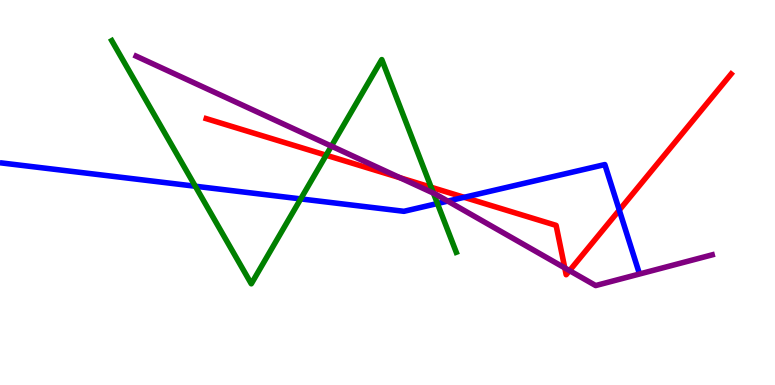[{'lines': ['blue', 'red'], 'intersections': [{'x': 5.99, 'y': 4.88}, {'x': 7.99, 'y': 4.54}]}, {'lines': ['green', 'red'], 'intersections': [{'x': 4.21, 'y': 5.97}, {'x': 5.56, 'y': 5.14}]}, {'lines': ['purple', 'red'], 'intersections': [{'x': 5.16, 'y': 5.38}, {'x': 7.29, 'y': 3.04}, {'x': 7.35, 'y': 2.97}]}, {'lines': ['blue', 'green'], 'intersections': [{'x': 2.52, 'y': 5.16}, {'x': 3.88, 'y': 4.83}, {'x': 5.64, 'y': 4.71}]}, {'lines': ['blue', 'purple'], 'intersections': [{'x': 5.78, 'y': 4.78}]}, {'lines': ['green', 'purple'], 'intersections': [{'x': 4.28, 'y': 6.2}, {'x': 5.59, 'y': 4.98}]}]